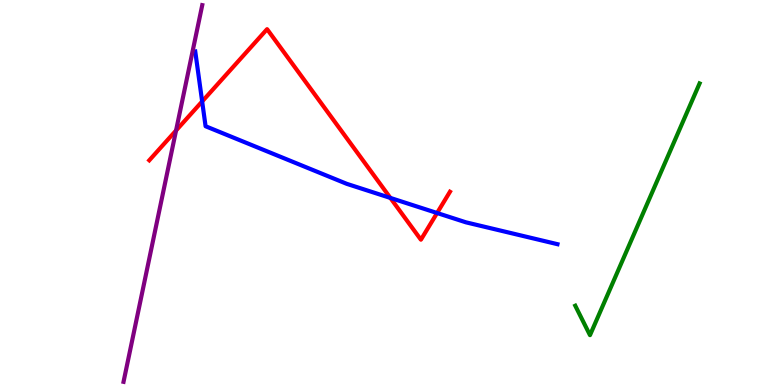[{'lines': ['blue', 'red'], 'intersections': [{'x': 2.61, 'y': 7.36}, {'x': 5.04, 'y': 4.86}, {'x': 5.64, 'y': 4.47}]}, {'lines': ['green', 'red'], 'intersections': []}, {'lines': ['purple', 'red'], 'intersections': [{'x': 2.27, 'y': 6.61}]}, {'lines': ['blue', 'green'], 'intersections': []}, {'lines': ['blue', 'purple'], 'intersections': []}, {'lines': ['green', 'purple'], 'intersections': []}]